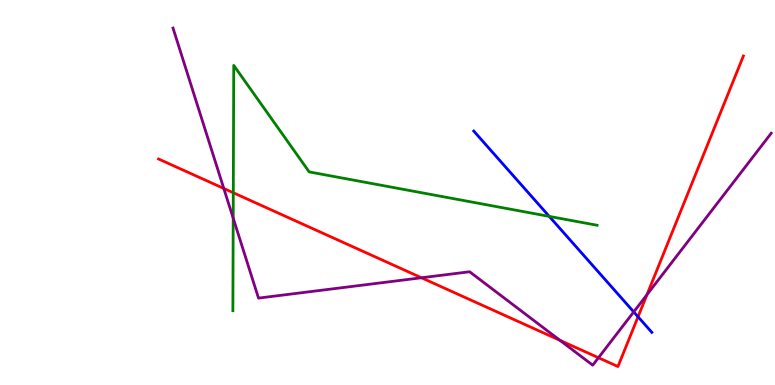[{'lines': ['blue', 'red'], 'intersections': [{'x': 8.23, 'y': 1.77}]}, {'lines': ['green', 'red'], 'intersections': [{'x': 3.01, 'y': 4.99}]}, {'lines': ['purple', 'red'], 'intersections': [{'x': 2.89, 'y': 5.1}, {'x': 5.44, 'y': 2.79}, {'x': 7.23, 'y': 1.16}, {'x': 7.72, 'y': 0.708}, {'x': 8.35, 'y': 2.35}]}, {'lines': ['blue', 'green'], 'intersections': [{'x': 7.09, 'y': 4.38}]}, {'lines': ['blue', 'purple'], 'intersections': [{'x': 8.18, 'y': 1.9}]}, {'lines': ['green', 'purple'], 'intersections': [{'x': 3.01, 'y': 4.33}]}]